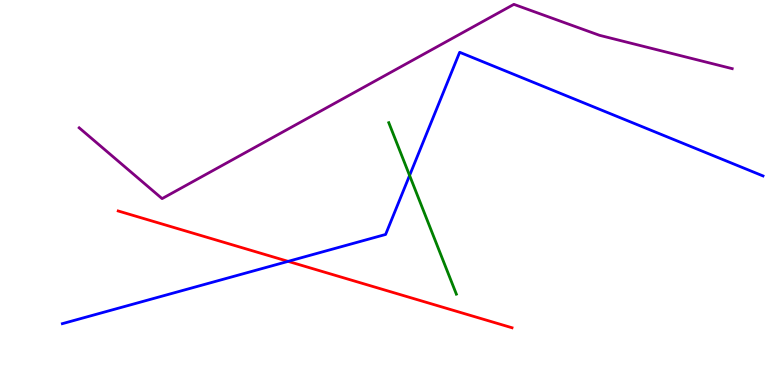[{'lines': ['blue', 'red'], 'intersections': [{'x': 3.72, 'y': 3.21}]}, {'lines': ['green', 'red'], 'intersections': []}, {'lines': ['purple', 'red'], 'intersections': []}, {'lines': ['blue', 'green'], 'intersections': [{'x': 5.28, 'y': 5.44}]}, {'lines': ['blue', 'purple'], 'intersections': []}, {'lines': ['green', 'purple'], 'intersections': []}]